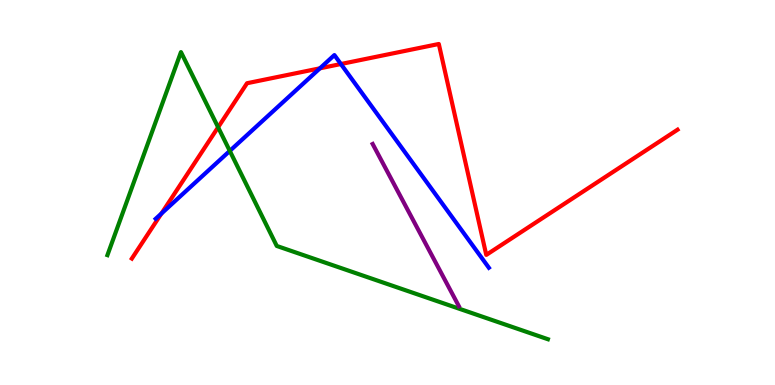[{'lines': ['blue', 'red'], 'intersections': [{'x': 2.08, 'y': 4.45}, {'x': 4.13, 'y': 8.23}, {'x': 4.4, 'y': 8.34}]}, {'lines': ['green', 'red'], 'intersections': [{'x': 2.81, 'y': 6.69}]}, {'lines': ['purple', 'red'], 'intersections': []}, {'lines': ['blue', 'green'], 'intersections': [{'x': 2.97, 'y': 6.08}]}, {'lines': ['blue', 'purple'], 'intersections': []}, {'lines': ['green', 'purple'], 'intersections': []}]